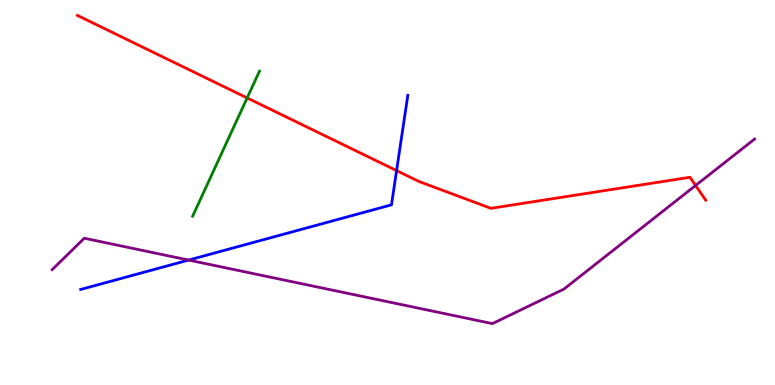[{'lines': ['blue', 'red'], 'intersections': [{'x': 5.12, 'y': 5.57}]}, {'lines': ['green', 'red'], 'intersections': [{'x': 3.19, 'y': 7.46}]}, {'lines': ['purple', 'red'], 'intersections': [{'x': 8.98, 'y': 5.18}]}, {'lines': ['blue', 'green'], 'intersections': []}, {'lines': ['blue', 'purple'], 'intersections': [{'x': 2.43, 'y': 3.24}]}, {'lines': ['green', 'purple'], 'intersections': []}]